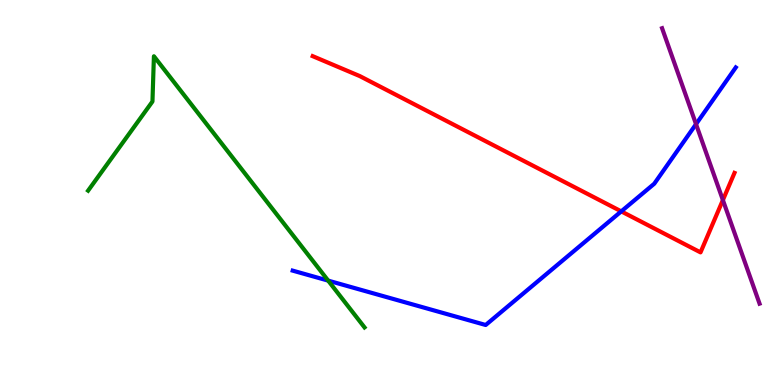[{'lines': ['blue', 'red'], 'intersections': [{'x': 8.02, 'y': 4.51}]}, {'lines': ['green', 'red'], 'intersections': []}, {'lines': ['purple', 'red'], 'intersections': [{'x': 9.33, 'y': 4.8}]}, {'lines': ['blue', 'green'], 'intersections': [{'x': 4.23, 'y': 2.71}]}, {'lines': ['blue', 'purple'], 'intersections': [{'x': 8.98, 'y': 6.78}]}, {'lines': ['green', 'purple'], 'intersections': []}]